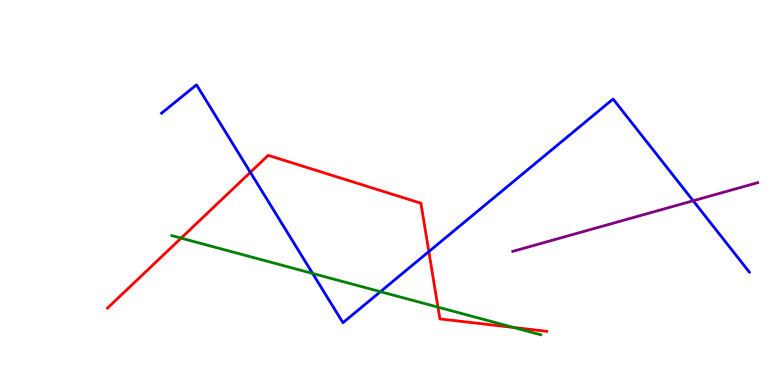[{'lines': ['blue', 'red'], 'intersections': [{'x': 3.23, 'y': 5.52}, {'x': 5.53, 'y': 3.47}]}, {'lines': ['green', 'red'], 'intersections': [{'x': 2.34, 'y': 3.82}, {'x': 5.65, 'y': 2.02}, {'x': 6.63, 'y': 1.49}]}, {'lines': ['purple', 'red'], 'intersections': []}, {'lines': ['blue', 'green'], 'intersections': [{'x': 4.03, 'y': 2.9}, {'x': 4.91, 'y': 2.42}]}, {'lines': ['blue', 'purple'], 'intersections': [{'x': 8.94, 'y': 4.79}]}, {'lines': ['green', 'purple'], 'intersections': []}]